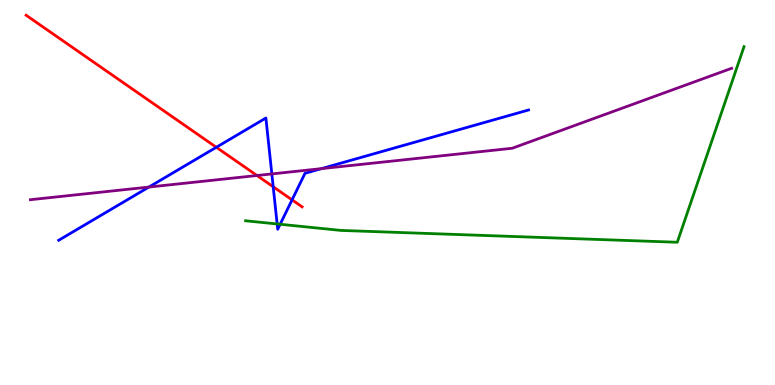[{'lines': ['blue', 'red'], 'intersections': [{'x': 2.79, 'y': 6.17}, {'x': 3.53, 'y': 5.15}, {'x': 3.77, 'y': 4.81}]}, {'lines': ['green', 'red'], 'intersections': []}, {'lines': ['purple', 'red'], 'intersections': [{'x': 3.32, 'y': 5.44}]}, {'lines': ['blue', 'green'], 'intersections': [{'x': 3.58, 'y': 4.18}, {'x': 3.61, 'y': 4.17}]}, {'lines': ['blue', 'purple'], 'intersections': [{'x': 1.92, 'y': 5.14}, {'x': 3.51, 'y': 5.48}, {'x': 4.15, 'y': 5.62}]}, {'lines': ['green', 'purple'], 'intersections': []}]